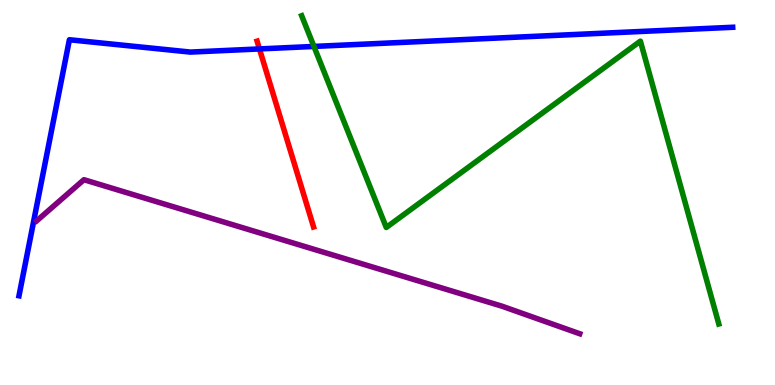[{'lines': ['blue', 'red'], 'intersections': [{'x': 3.35, 'y': 8.73}]}, {'lines': ['green', 'red'], 'intersections': []}, {'lines': ['purple', 'red'], 'intersections': []}, {'lines': ['blue', 'green'], 'intersections': [{'x': 4.05, 'y': 8.79}]}, {'lines': ['blue', 'purple'], 'intersections': []}, {'lines': ['green', 'purple'], 'intersections': []}]